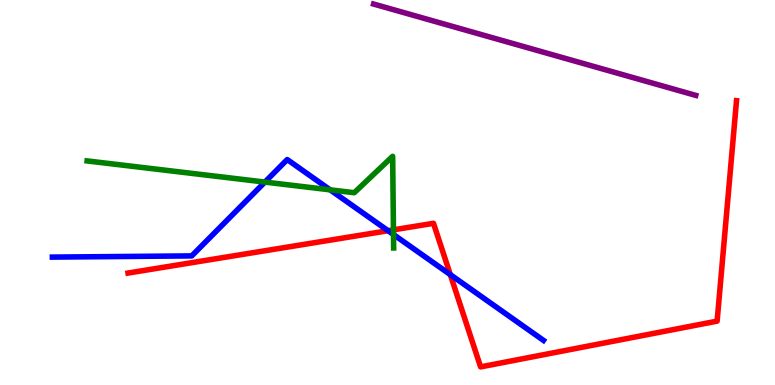[{'lines': ['blue', 'red'], 'intersections': [{'x': 5.01, 'y': 4.01}, {'x': 5.81, 'y': 2.87}]}, {'lines': ['green', 'red'], 'intersections': [{'x': 5.08, 'y': 4.03}]}, {'lines': ['purple', 'red'], 'intersections': []}, {'lines': ['blue', 'green'], 'intersections': [{'x': 3.42, 'y': 5.27}, {'x': 4.26, 'y': 5.07}, {'x': 5.08, 'y': 3.91}]}, {'lines': ['blue', 'purple'], 'intersections': []}, {'lines': ['green', 'purple'], 'intersections': []}]